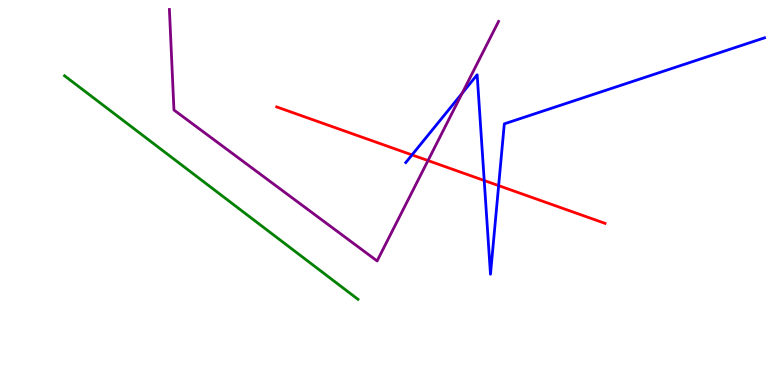[{'lines': ['blue', 'red'], 'intersections': [{'x': 5.32, 'y': 5.98}, {'x': 6.25, 'y': 5.31}, {'x': 6.43, 'y': 5.18}]}, {'lines': ['green', 'red'], 'intersections': []}, {'lines': ['purple', 'red'], 'intersections': [{'x': 5.52, 'y': 5.83}]}, {'lines': ['blue', 'green'], 'intersections': []}, {'lines': ['blue', 'purple'], 'intersections': [{'x': 5.96, 'y': 7.58}]}, {'lines': ['green', 'purple'], 'intersections': []}]